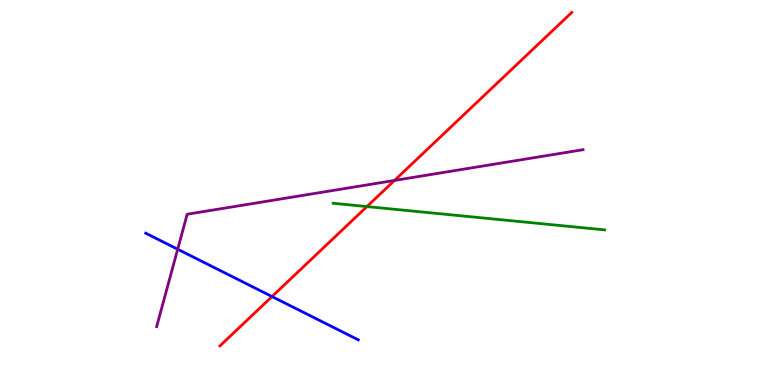[{'lines': ['blue', 'red'], 'intersections': [{'x': 3.51, 'y': 2.3}]}, {'lines': ['green', 'red'], 'intersections': [{'x': 4.73, 'y': 4.63}]}, {'lines': ['purple', 'red'], 'intersections': [{'x': 5.09, 'y': 5.31}]}, {'lines': ['blue', 'green'], 'intersections': []}, {'lines': ['blue', 'purple'], 'intersections': [{'x': 2.29, 'y': 3.53}]}, {'lines': ['green', 'purple'], 'intersections': []}]